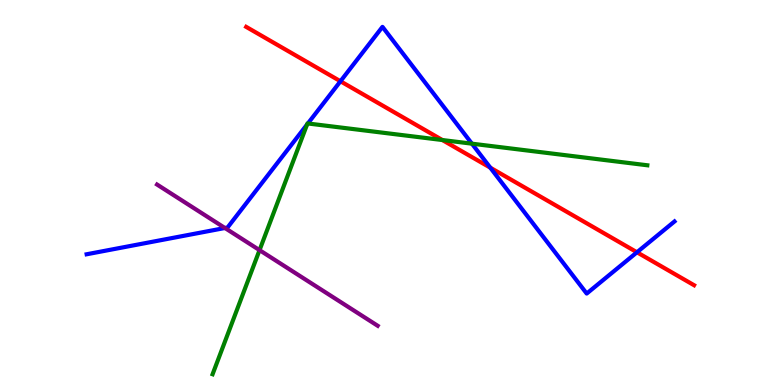[{'lines': ['blue', 'red'], 'intersections': [{'x': 4.39, 'y': 7.89}, {'x': 6.33, 'y': 5.64}, {'x': 8.22, 'y': 3.45}]}, {'lines': ['green', 'red'], 'intersections': [{'x': 5.71, 'y': 6.36}]}, {'lines': ['purple', 'red'], 'intersections': []}, {'lines': ['blue', 'green'], 'intersections': [{'x': 3.96, 'y': 6.77}, {'x': 3.97, 'y': 6.79}, {'x': 6.09, 'y': 6.27}]}, {'lines': ['blue', 'purple'], 'intersections': [{'x': 2.9, 'y': 4.08}]}, {'lines': ['green', 'purple'], 'intersections': [{'x': 3.35, 'y': 3.5}]}]